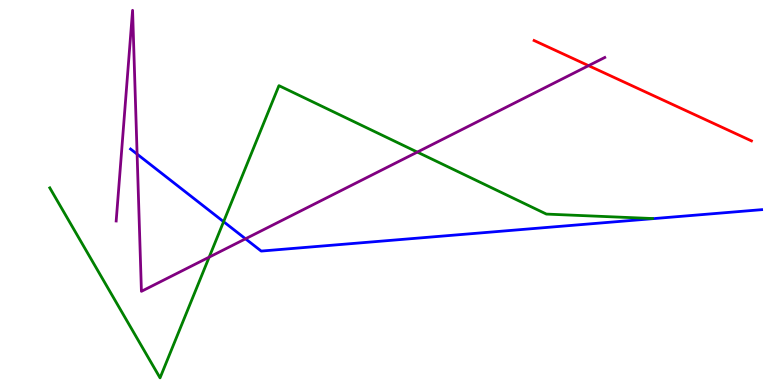[{'lines': ['blue', 'red'], 'intersections': []}, {'lines': ['green', 'red'], 'intersections': []}, {'lines': ['purple', 'red'], 'intersections': [{'x': 7.59, 'y': 8.29}]}, {'lines': ['blue', 'green'], 'intersections': [{'x': 2.89, 'y': 4.24}]}, {'lines': ['blue', 'purple'], 'intersections': [{'x': 1.77, 'y': 6.0}, {'x': 3.17, 'y': 3.8}]}, {'lines': ['green', 'purple'], 'intersections': [{'x': 2.7, 'y': 3.32}, {'x': 5.38, 'y': 6.05}]}]